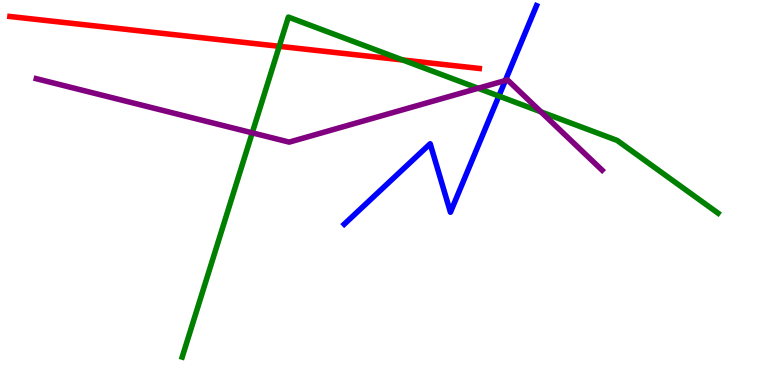[{'lines': ['blue', 'red'], 'intersections': []}, {'lines': ['green', 'red'], 'intersections': [{'x': 3.6, 'y': 8.8}, {'x': 5.2, 'y': 8.44}]}, {'lines': ['purple', 'red'], 'intersections': []}, {'lines': ['blue', 'green'], 'intersections': [{'x': 6.44, 'y': 7.51}]}, {'lines': ['blue', 'purple'], 'intersections': [{'x': 6.52, 'y': 7.91}]}, {'lines': ['green', 'purple'], 'intersections': [{'x': 3.25, 'y': 6.55}, {'x': 6.17, 'y': 7.71}, {'x': 6.98, 'y': 7.1}]}]